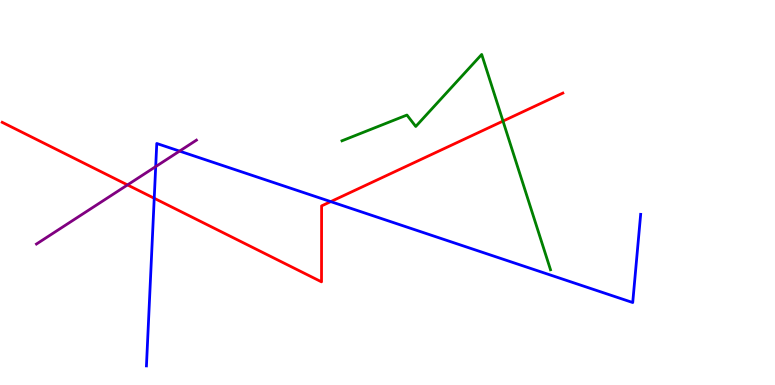[{'lines': ['blue', 'red'], 'intersections': [{'x': 1.99, 'y': 4.85}, {'x': 4.27, 'y': 4.76}]}, {'lines': ['green', 'red'], 'intersections': [{'x': 6.49, 'y': 6.85}]}, {'lines': ['purple', 'red'], 'intersections': [{'x': 1.65, 'y': 5.2}]}, {'lines': ['blue', 'green'], 'intersections': []}, {'lines': ['blue', 'purple'], 'intersections': [{'x': 2.01, 'y': 5.67}, {'x': 2.32, 'y': 6.08}]}, {'lines': ['green', 'purple'], 'intersections': []}]